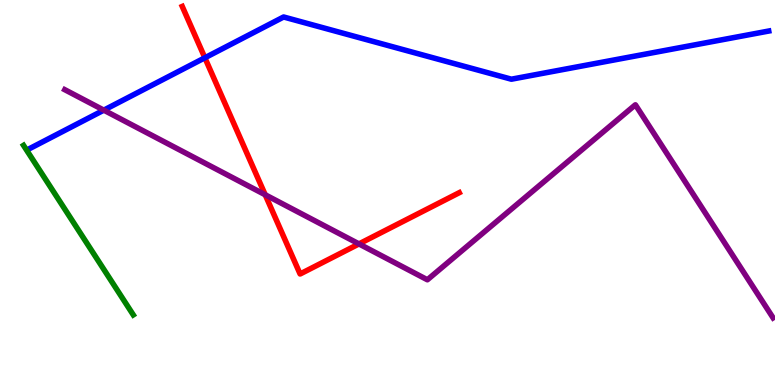[{'lines': ['blue', 'red'], 'intersections': [{'x': 2.64, 'y': 8.5}]}, {'lines': ['green', 'red'], 'intersections': []}, {'lines': ['purple', 'red'], 'intersections': [{'x': 3.42, 'y': 4.94}, {'x': 4.63, 'y': 3.66}]}, {'lines': ['blue', 'green'], 'intersections': []}, {'lines': ['blue', 'purple'], 'intersections': [{'x': 1.34, 'y': 7.14}]}, {'lines': ['green', 'purple'], 'intersections': []}]